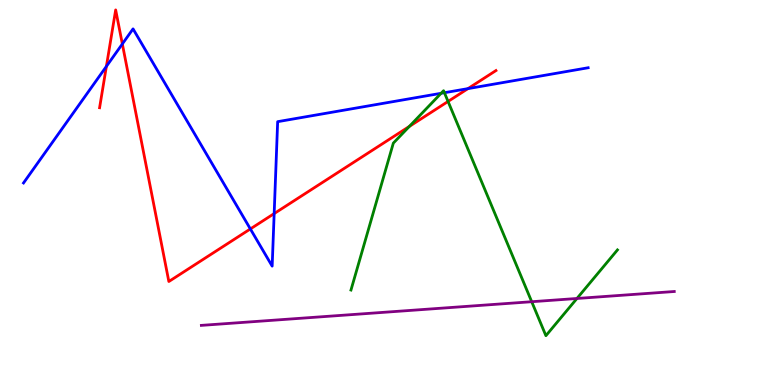[{'lines': ['blue', 'red'], 'intersections': [{'x': 1.37, 'y': 8.28}, {'x': 1.58, 'y': 8.86}, {'x': 3.23, 'y': 4.05}, {'x': 3.54, 'y': 4.45}, {'x': 6.04, 'y': 7.7}]}, {'lines': ['green', 'red'], 'intersections': [{'x': 5.28, 'y': 6.72}, {'x': 5.78, 'y': 7.36}]}, {'lines': ['purple', 'red'], 'intersections': []}, {'lines': ['blue', 'green'], 'intersections': [{'x': 5.69, 'y': 7.58}, {'x': 5.73, 'y': 7.59}]}, {'lines': ['blue', 'purple'], 'intersections': []}, {'lines': ['green', 'purple'], 'intersections': [{'x': 6.86, 'y': 2.16}, {'x': 7.44, 'y': 2.25}]}]